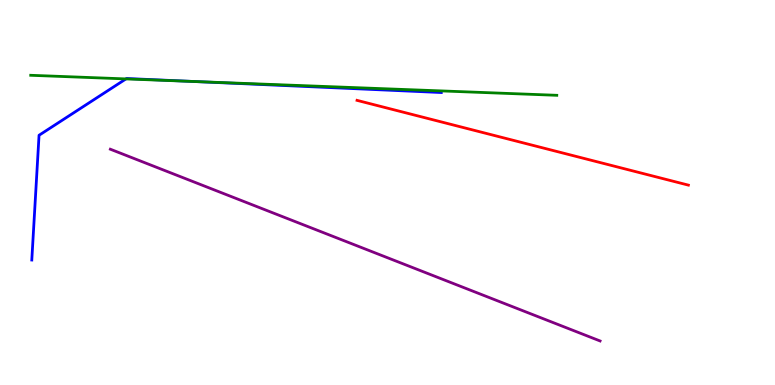[{'lines': ['blue', 'red'], 'intersections': []}, {'lines': ['green', 'red'], 'intersections': []}, {'lines': ['purple', 'red'], 'intersections': []}, {'lines': ['blue', 'green'], 'intersections': [{'x': 1.63, 'y': 7.95}, {'x': 2.5, 'y': 7.88}]}, {'lines': ['blue', 'purple'], 'intersections': []}, {'lines': ['green', 'purple'], 'intersections': []}]